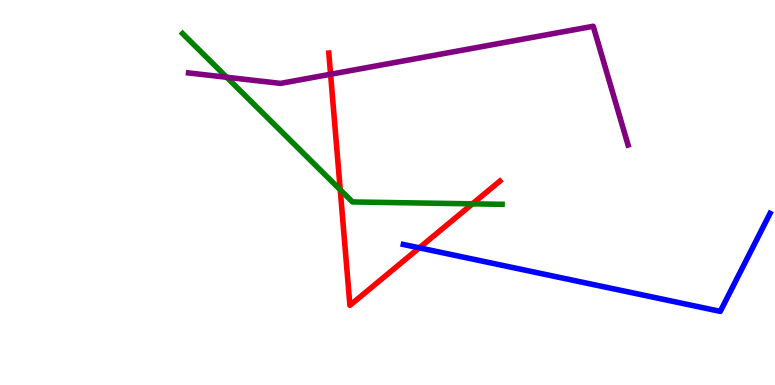[{'lines': ['blue', 'red'], 'intersections': [{'x': 5.41, 'y': 3.56}]}, {'lines': ['green', 'red'], 'intersections': [{'x': 4.39, 'y': 5.07}, {'x': 6.1, 'y': 4.71}]}, {'lines': ['purple', 'red'], 'intersections': [{'x': 4.27, 'y': 8.07}]}, {'lines': ['blue', 'green'], 'intersections': []}, {'lines': ['blue', 'purple'], 'intersections': []}, {'lines': ['green', 'purple'], 'intersections': [{'x': 2.92, 'y': 7.99}]}]